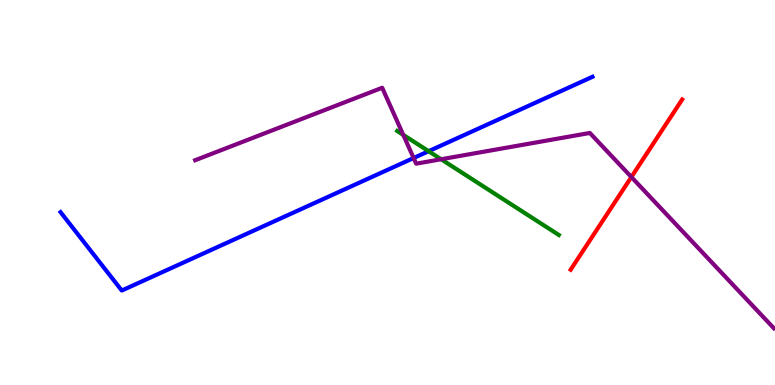[{'lines': ['blue', 'red'], 'intersections': []}, {'lines': ['green', 'red'], 'intersections': []}, {'lines': ['purple', 'red'], 'intersections': [{'x': 8.15, 'y': 5.4}]}, {'lines': ['blue', 'green'], 'intersections': [{'x': 5.53, 'y': 6.07}]}, {'lines': ['blue', 'purple'], 'intersections': [{'x': 5.34, 'y': 5.9}]}, {'lines': ['green', 'purple'], 'intersections': [{'x': 5.2, 'y': 6.5}, {'x': 5.69, 'y': 5.86}]}]